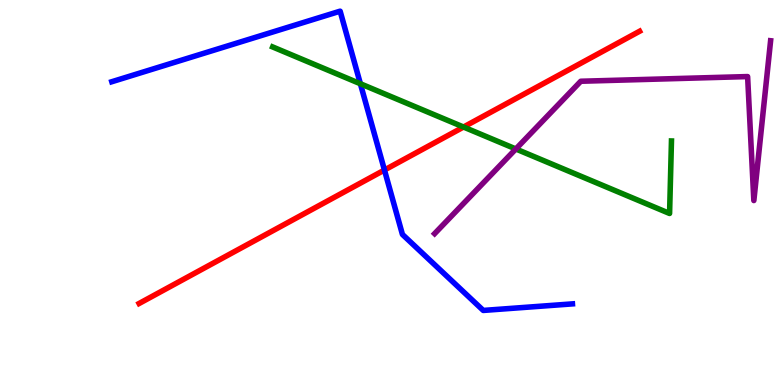[{'lines': ['blue', 'red'], 'intersections': [{'x': 4.96, 'y': 5.58}]}, {'lines': ['green', 'red'], 'intersections': [{'x': 5.98, 'y': 6.7}]}, {'lines': ['purple', 'red'], 'intersections': []}, {'lines': ['blue', 'green'], 'intersections': [{'x': 4.65, 'y': 7.82}]}, {'lines': ['blue', 'purple'], 'intersections': []}, {'lines': ['green', 'purple'], 'intersections': [{'x': 6.66, 'y': 6.13}]}]